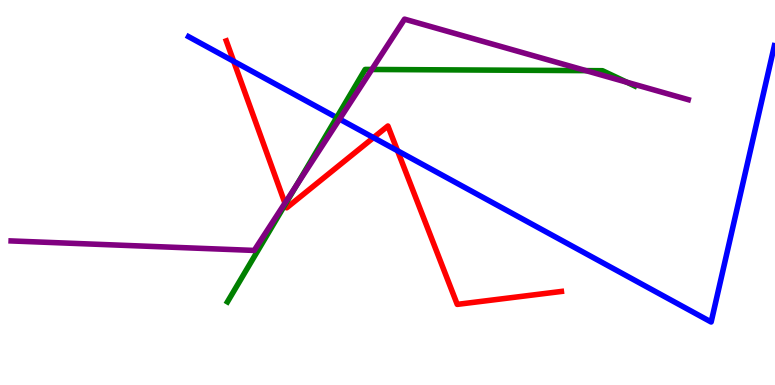[{'lines': ['blue', 'red'], 'intersections': [{'x': 3.01, 'y': 8.41}, {'x': 4.82, 'y': 6.43}, {'x': 5.13, 'y': 6.08}]}, {'lines': ['green', 'red'], 'intersections': [{'x': 3.68, 'y': 4.7}]}, {'lines': ['purple', 'red'], 'intersections': [{'x': 3.68, 'y': 4.72}]}, {'lines': ['blue', 'green'], 'intersections': [{'x': 4.34, 'y': 6.95}]}, {'lines': ['blue', 'purple'], 'intersections': [{'x': 4.38, 'y': 6.91}]}, {'lines': ['green', 'purple'], 'intersections': [{'x': 3.82, 'y': 5.18}, {'x': 4.8, 'y': 8.2}, {'x': 7.56, 'y': 8.17}, {'x': 8.09, 'y': 7.86}]}]